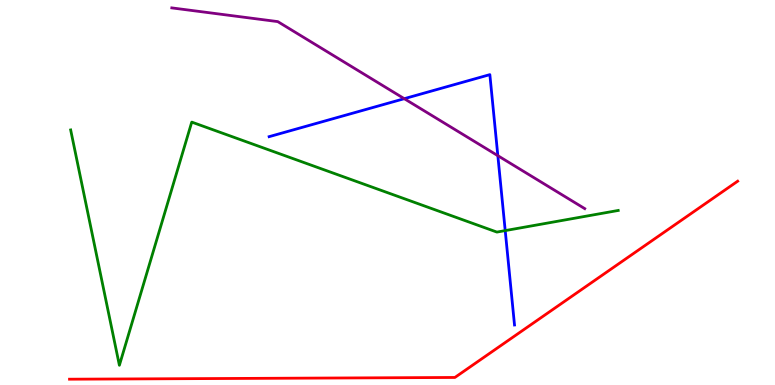[{'lines': ['blue', 'red'], 'intersections': []}, {'lines': ['green', 'red'], 'intersections': []}, {'lines': ['purple', 'red'], 'intersections': []}, {'lines': ['blue', 'green'], 'intersections': [{'x': 6.52, 'y': 4.01}]}, {'lines': ['blue', 'purple'], 'intersections': [{'x': 5.22, 'y': 7.44}, {'x': 6.42, 'y': 5.96}]}, {'lines': ['green', 'purple'], 'intersections': []}]